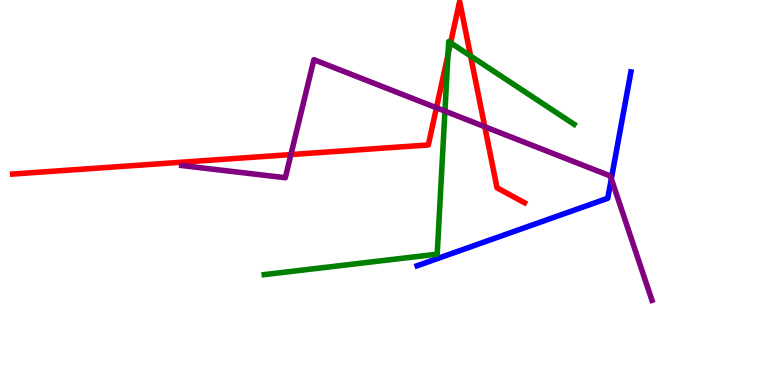[{'lines': ['blue', 'red'], 'intersections': []}, {'lines': ['green', 'red'], 'intersections': [{'x': 5.78, 'y': 8.57}, {'x': 5.81, 'y': 8.89}, {'x': 6.07, 'y': 8.55}]}, {'lines': ['purple', 'red'], 'intersections': [{'x': 3.75, 'y': 5.99}, {'x': 5.63, 'y': 7.2}, {'x': 6.26, 'y': 6.71}]}, {'lines': ['blue', 'green'], 'intersections': []}, {'lines': ['blue', 'purple'], 'intersections': [{'x': 7.89, 'y': 5.36}]}, {'lines': ['green', 'purple'], 'intersections': [{'x': 5.74, 'y': 7.11}]}]